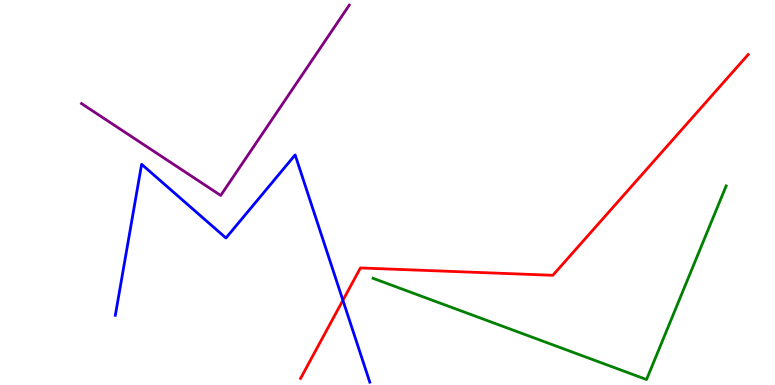[{'lines': ['blue', 'red'], 'intersections': [{'x': 4.42, 'y': 2.2}]}, {'lines': ['green', 'red'], 'intersections': []}, {'lines': ['purple', 'red'], 'intersections': []}, {'lines': ['blue', 'green'], 'intersections': []}, {'lines': ['blue', 'purple'], 'intersections': []}, {'lines': ['green', 'purple'], 'intersections': []}]